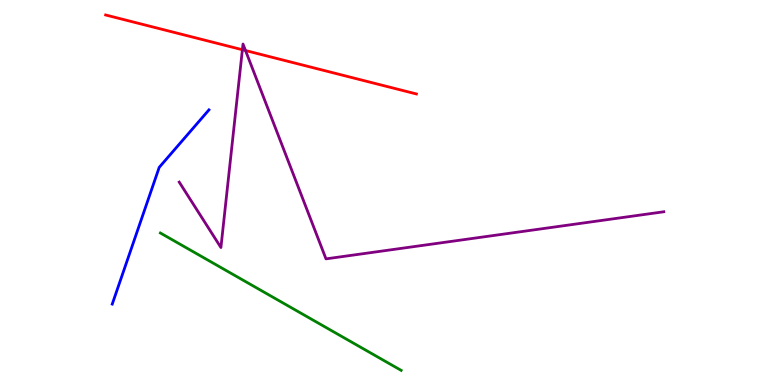[{'lines': ['blue', 'red'], 'intersections': []}, {'lines': ['green', 'red'], 'intersections': []}, {'lines': ['purple', 'red'], 'intersections': [{'x': 3.13, 'y': 8.71}, {'x': 3.17, 'y': 8.69}]}, {'lines': ['blue', 'green'], 'intersections': []}, {'lines': ['blue', 'purple'], 'intersections': []}, {'lines': ['green', 'purple'], 'intersections': []}]